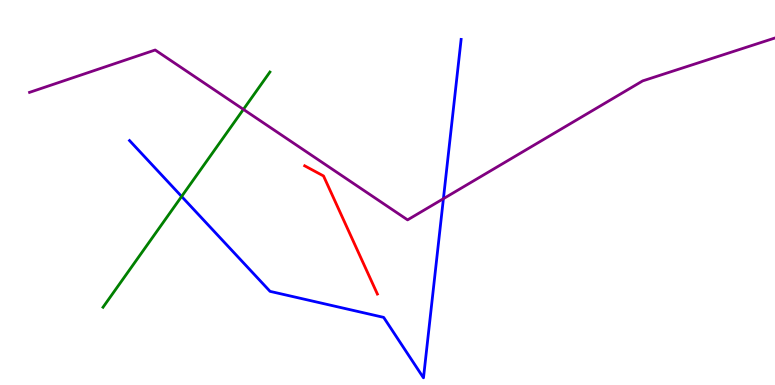[{'lines': ['blue', 'red'], 'intersections': []}, {'lines': ['green', 'red'], 'intersections': []}, {'lines': ['purple', 'red'], 'intersections': []}, {'lines': ['blue', 'green'], 'intersections': [{'x': 2.34, 'y': 4.9}]}, {'lines': ['blue', 'purple'], 'intersections': [{'x': 5.72, 'y': 4.84}]}, {'lines': ['green', 'purple'], 'intersections': [{'x': 3.14, 'y': 7.16}]}]